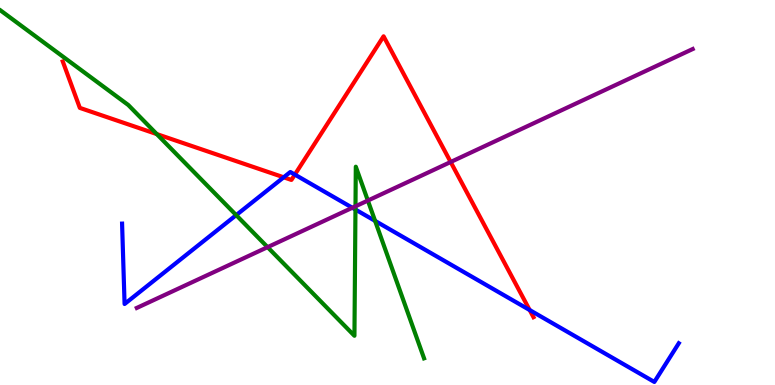[{'lines': ['blue', 'red'], 'intersections': [{'x': 3.66, 'y': 5.39}, {'x': 3.8, 'y': 5.47}, {'x': 6.83, 'y': 1.95}]}, {'lines': ['green', 'red'], 'intersections': [{'x': 2.02, 'y': 6.52}]}, {'lines': ['purple', 'red'], 'intersections': [{'x': 5.81, 'y': 5.79}]}, {'lines': ['blue', 'green'], 'intersections': [{'x': 3.05, 'y': 4.41}, {'x': 4.59, 'y': 4.56}, {'x': 4.84, 'y': 4.26}]}, {'lines': ['blue', 'purple'], 'intersections': [{'x': 4.55, 'y': 4.6}]}, {'lines': ['green', 'purple'], 'intersections': [{'x': 3.45, 'y': 3.58}, {'x': 4.59, 'y': 4.64}, {'x': 4.75, 'y': 4.79}]}]